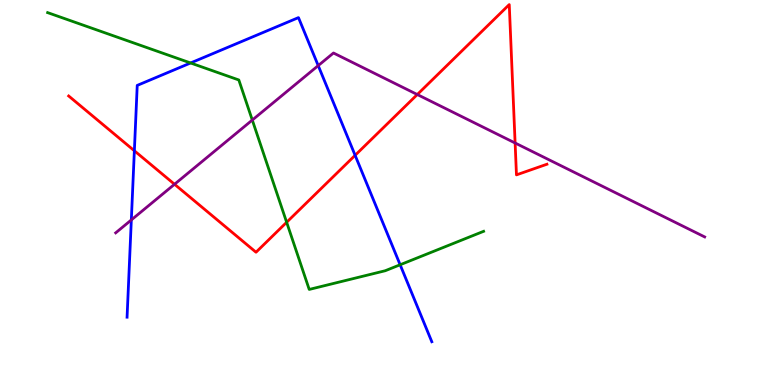[{'lines': ['blue', 'red'], 'intersections': [{'x': 1.73, 'y': 6.08}, {'x': 4.58, 'y': 5.97}]}, {'lines': ['green', 'red'], 'intersections': [{'x': 3.7, 'y': 4.23}]}, {'lines': ['purple', 'red'], 'intersections': [{'x': 2.25, 'y': 5.21}, {'x': 5.38, 'y': 7.54}, {'x': 6.65, 'y': 6.29}]}, {'lines': ['blue', 'green'], 'intersections': [{'x': 2.46, 'y': 8.36}, {'x': 5.16, 'y': 3.12}]}, {'lines': ['blue', 'purple'], 'intersections': [{'x': 1.69, 'y': 4.29}, {'x': 4.11, 'y': 8.3}]}, {'lines': ['green', 'purple'], 'intersections': [{'x': 3.26, 'y': 6.88}]}]